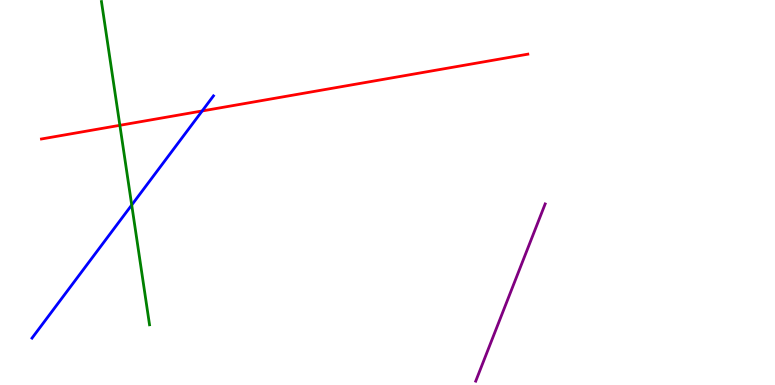[{'lines': ['blue', 'red'], 'intersections': [{'x': 2.61, 'y': 7.12}]}, {'lines': ['green', 'red'], 'intersections': [{'x': 1.55, 'y': 6.75}]}, {'lines': ['purple', 'red'], 'intersections': []}, {'lines': ['blue', 'green'], 'intersections': [{'x': 1.7, 'y': 4.68}]}, {'lines': ['blue', 'purple'], 'intersections': []}, {'lines': ['green', 'purple'], 'intersections': []}]